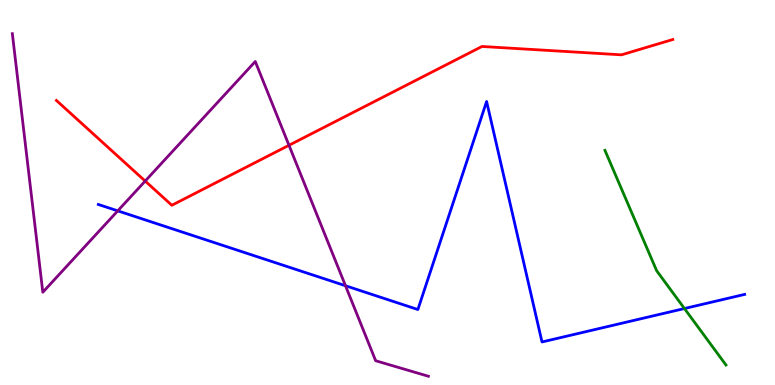[{'lines': ['blue', 'red'], 'intersections': []}, {'lines': ['green', 'red'], 'intersections': []}, {'lines': ['purple', 'red'], 'intersections': [{'x': 1.87, 'y': 5.3}, {'x': 3.73, 'y': 6.23}]}, {'lines': ['blue', 'green'], 'intersections': [{'x': 8.83, 'y': 1.99}]}, {'lines': ['blue', 'purple'], 'intersections': [{'x': 1.52, 'y': 4.52}, {'x': 4.46, 'y': 2.58}]}, {'lines': ['green', 'purple'], 'intersections': []}]